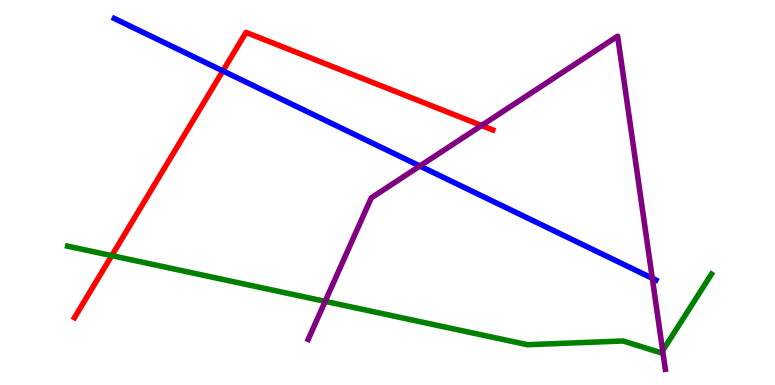[{'lines': ['blue', 'red'], 'intersections': [{'x': 2.88, 'y': 8.16}]}, {'lines': ['green', 'red'], 'intersections': [{'x': 1.44, 'y': 3.36}]}, {'lines': ['purple', 'red'], 'intersections': [{'x': 6.21, 'y': 6.74}]}, {'lines': ['blue', 'green'], 'intersections': []}, {'lines': ['blue', 'purple'], 'intersections': [{'x': 5.42, 'y': 5.69}, {'x': 8.42, 'y': 2.77}]}, {'lines': ['green', 'purple'], 'intersections': [{'x': 4.2, 'y': 2.17}, {'x': 8.55, 'y': 0.891}]}]